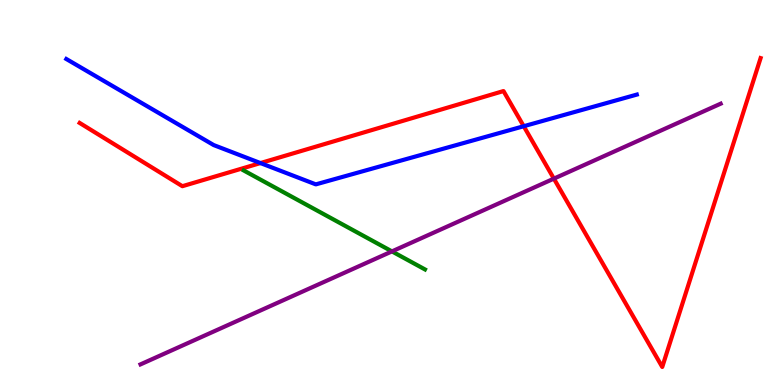[{'lines': ['blue', 'red'], 'intersections': [{'x': 3.36, 'y': 5.76}, {'x': 6.76, 'y': 6.72}]}, {'lines': ['green', 'red'], 'intersections': []}, {'lines': ['purple', 'red'], 'intersections': [{'x': 7.15, 'y': 5.36}]}, {'lines': ['blue', 'green'], 'intersections': []}, {'lines': ['blue', 'purple'], 'intersections': []}, {'lines': ['green', 'purple'], 'intersections': [{'x': 5.06, 'y': 3.47}]}]